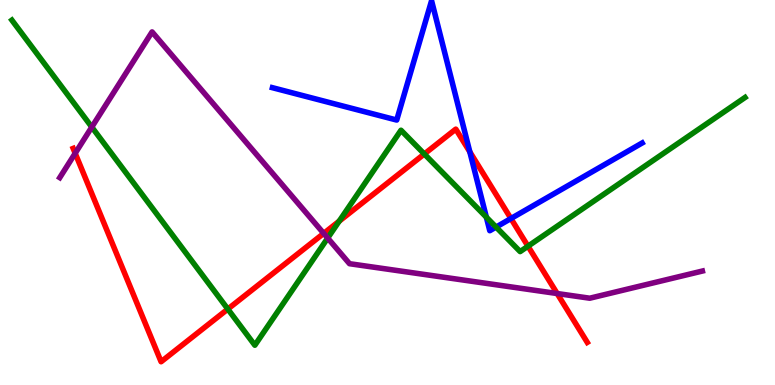[{'lines': ['blue', 'red'], 'intersections': [{'x': 6.06, 'y': 6.06}, {'x': 6.59, 'y': 4.32}]}, {'lines': ['green', 'red'], 'intersections': [{'x': 2.94, 'y': 1.97}, {'x': 4.38, 'y': 4.25}, {'x': 5.47, 'y': 6.0}, {'x': 6.81, 'y': 3.6}]}, {'lines': ['purple', 'red'], 'intersections': [{'x': 0.97, 'y': 6.02}, {'x': 4.18, 'y': 3.94}, {'x': 7.19, 'y': 2.38}]}, {'lines': ['blue', 'green'], 'intersections': [{'x': 6.28, 'y': 4.36}, {'x': 6.4, 'y': 4.1}]}, {'lines': ['blue', 'purple'], 'intersections': []}, {'lines': ['green', 'purple'], 'intersections': [{'x': 1.18, 'y': 6.7}, {'x': 4.23, 'y': 3.82}]}]